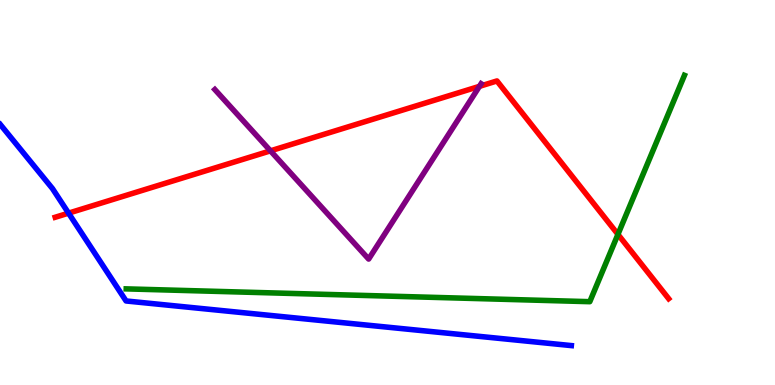[{'lines': ['blue', 'red'], 'intersections': [{'x': 0.885, 'y': 4.46}]}, {'lines': ['green', 'red'], 'intersections': [{'x': 7.97, 'y': 3.91}]}, {'lines': ['purple', 'red'], 'intersections': [{'x': 3.49, 'y': 6.08}, {'x': 6.19, 'y': 7.76}]}, {'lines': ['blue', 'green'], 'intersections': []}, {'lines': ['blue', 'purple'], 'intersections': []}, {'lines': ['green', 'purple'], 'intersections': []}]